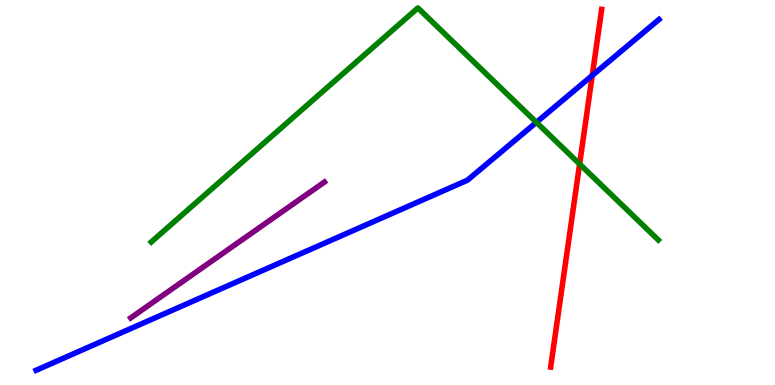[{'lines': ['blue', 'red'], 'intersections': [{'x': 7.64, 'y': 8.04}]}, {'lines': ['green', 'red'], 'intersections': [{'x': 7.48, 'y': 5.74}]}, {'lines': ['purple', 'red'], 'intersections': []}, {'lines': ['blue', 'green'], 'intersections': [{'x': 6.92, 'y': 6.82}]}, {'lines': ['blue', 'purple'], 'intersections': []}, {'lines': ['green', 'purple'], 'intersections': []}]